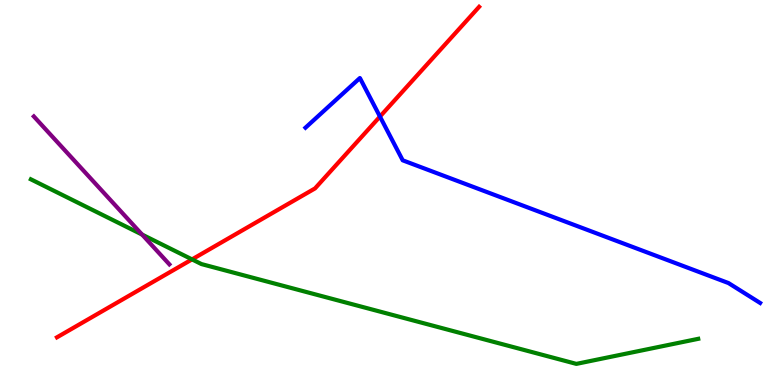[{'lines': ['blue', 'red'], 'intersections': [{'x': 4.9, 'y': 6.97}]}, {'lines': ['green', 'red'], 'intersections': [{'x': 2.48, 'y': 3.26}]}, {'lines': ['purple', 'red'], 'intersections': []}, {'lines': ['blue', 'green'], 'intersections': []}, {'lines': ['blue', 'purple'], 'intersections': []}, {'lines': ['green', 'purple'], 'intersections': [{'x': 1.83, 'y': 3.91}]}]